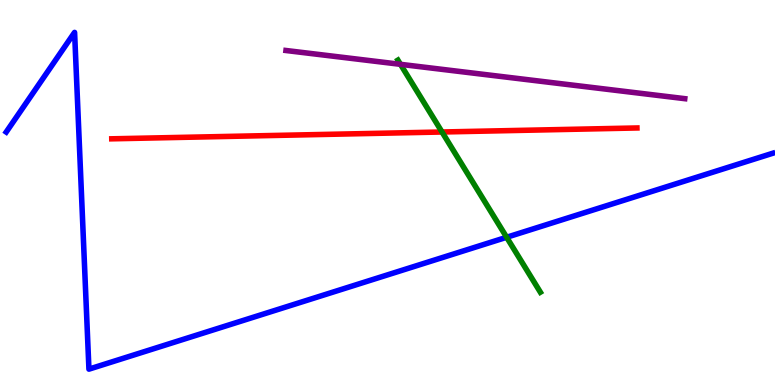[{'lines': ['blue', 'red'], 'intersections': []}, {'lines': ['green', 'red'], 'intersections': [{'x': 5.7, 'y': 6.57}]}, {'lines': ['purple', 'red'], 'intersections': []}, {'lines': ['blue', 'green'], 'intersections': [{'x': 6.54, 'y': 3.84}]}, {'lines': ['blue', 'purple'], 'intersections': []}, {'lines': ['green', 'purple'], 'intersections': [{'x': 5.17, 'y': 8.33}]}]